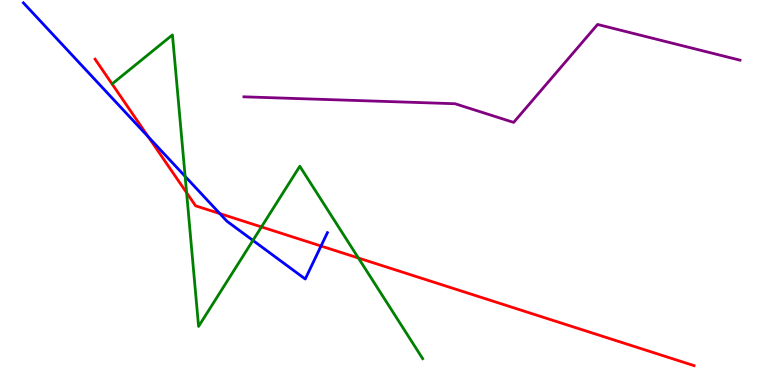[{'lines': ['blue', 'red'], 'intersections': [{'x': 1.91, 'y': 6.44}, {'x': 2.84, 'y': 4.45}, {'x': 4.14, 'y': 3.61}]}, {'lines': ['green', 'red'], 'intersections': [{'x': 2.41, 'y': 5.0}, {'x': 3.37, 'y': 4.11}, {'x': 4.62, 'y': 3.3}]}, {'lines': ['purple', 'red'], 'intersections': []}, {'lines': ['blue', 'green'], 'intersections': [{'x': 2.39, 'y': 5.42}, {'x': 3.26, 'y': 3.76}]}, {'lines': ['blue', 'purple'], 'intersections': []}, {'lines': ['green', 'purple'], 'intersections': []}]